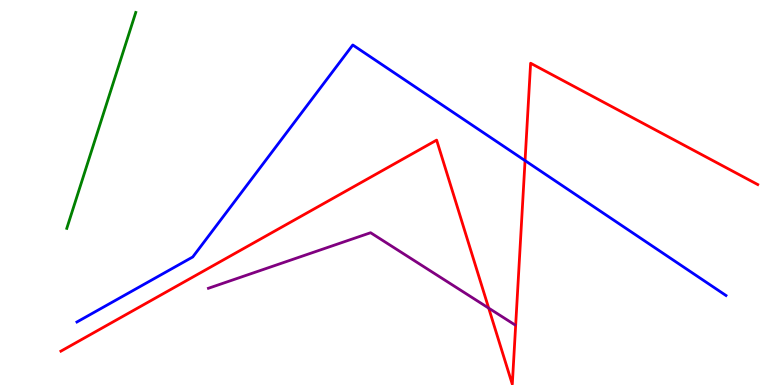[{'lines': ['blue', 'red'], 'intersections': [{'x': 6.77, 'y': 5.83}]}, {'lines': ['green', 'red'], 'intersections': []}, {'lines': ['purple', 'red'], 'intersections': [{'x': 6.31, 'y': 2.0}]}, {'lines': ['blue', 'green'], 'intersections': []}, {'lines': ['blue', 'purple'], 'intersections': []}, {'lines': ['green', 'purple'], 'intersections': []}]